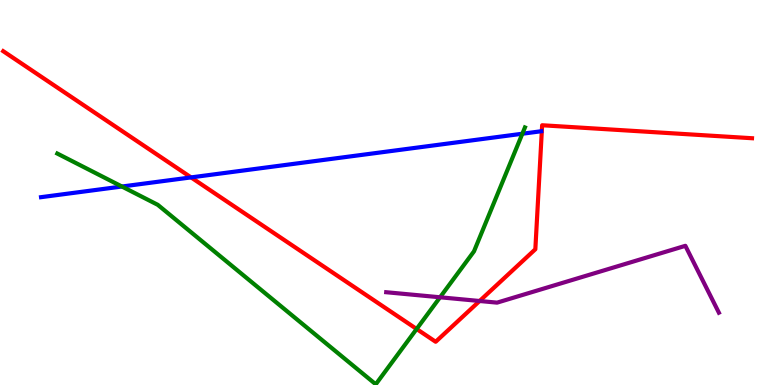[{'lines': ['blue', 'red'], 'intersections': [{'x': 2.47, 'y': 5.39}]}, {'lines': ['green', 'red'], 'intersections': [{'x': 5.38, 'y': 1.45}]}, {'lines': ['purple', 'red'], 'intersections': [{'x': 6.19, 'y': 2.18}]}, {'lines': ['blue', 'green'], 'intersections': [{'x': 1.57, 'y': 5.16}, {'x': 6.74, 'y': 6.53}]}, {'lines': ['blue', 'purple'], 'intersections': []}, {'lines': ['green', 'purple'], 'intersections': [{'x': 5.68, 'y': 2.28}]}]